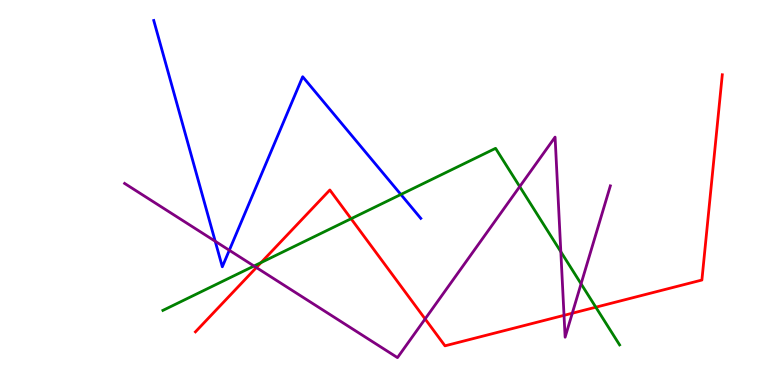[{'lines': ['blue', 'red'], 'intersections': []}, {'lines': ['green', 'red'], 'intersections': [{'x': 3.37, 'y': 3.18}, {'x': 4.53, 'y': 4.32}, {'x': 7.69, 'y': 2.02}]}, {'lines': ['purple', 'red'], 'intersections': [{'x': 3.31, 'y': 3.05}, {'x': 5.49, 'y': 1.72}, {'x': 7.28, 'y': 1.81}, {'x': 7.38, 'y': 1.86}]}, {'lines': ['blue', 'green'], 'intersections': [{'x': 5.17, 'y': 4.95}]}, {'lines': ['blue', 'purple'], 'intersections': [{'x': 2.78, 'y': 3.73}, {'x': 2.96, 'y': 3.5}]}, {'lines': ['green', 'purple'], 'intersections': [{'x': 3.28, 'y': 3.09}, {'x': 6.71, 'y': 5.15}, {'x': 7.24, 'y': 3.46}, {'x': 7.5, 'y': 2.63}]}]